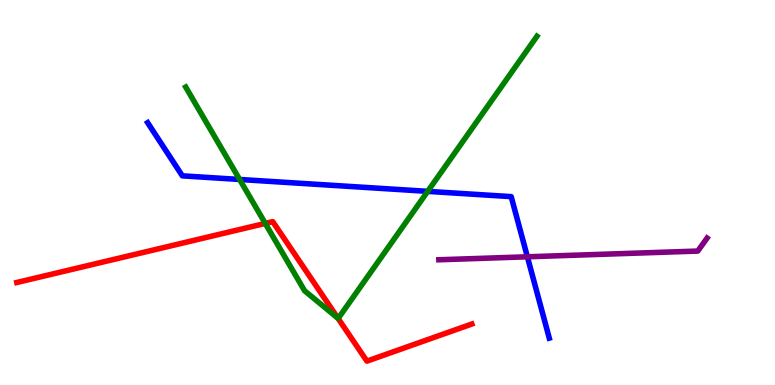[{'lines': ['blue', 'red'], 'intersections': []}, {'lines': ['green', 'red'], 'intersections': [{'x': 3.42, 'y': 4.2}, {'x': 4.36, 'y': 1.73}]}, {'lines': ['purple', 'red'], 'intersections': []}, {'lines': ['blue', 'green'], 'intersections': [{'x': 3.09, 'y': 5.34}, {'x': 5.52, 'y': 5.03}]}, {'lines': ['blue', 'purple'], 'intersections': [{'x': 6.8, 'y': 3.33}]}, {'lines': ['green', 'purple'], 'intersections': []}]